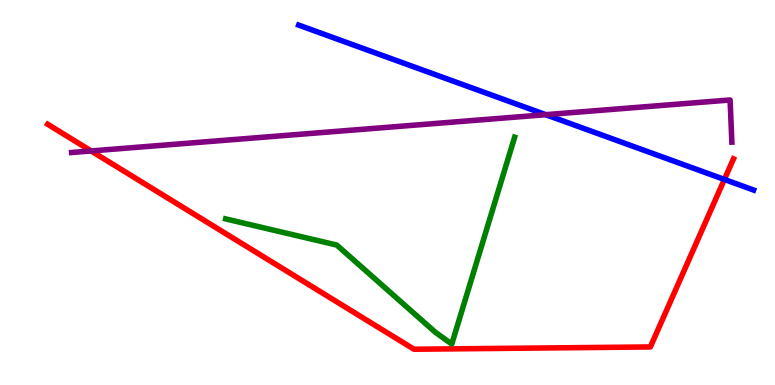[{'lines': ['blue', 'red'], 'intersections': [{'x': 9.35, 'y': 5.34}]}, {'lines': ['green', 'red'], 'intersections': []}, {'lines': ['purple', 'red'], 'intersections': [{'x': 1.18, 'y': 6.08}]}, {'lines': ['blue', 'green'], 'intersections': []}, {'lines': ['blue', 'purple'], 'intersections': [{'x': 7.04, 'y': 7.02}]}, {'lines': ['green', 'purple'], 'intersections': []}]